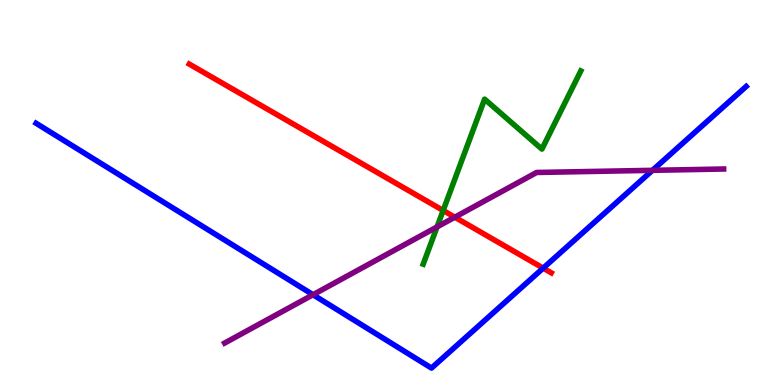[{'lines': ['blue', 'red'], 'intersections': [{'x': 7.01, 'y': 3.04}]}, {'lines': ['green', 'red'], 'intersections': [{'x': 5.72, 'y': 4.53}]}, {'lines': ['purple', 'red'], 'intersections': [{'x': 5.87, 'y': 4.36}]}, {'lines': ['blue', 'green'], 'intersections': []}, {'lines': ['blue', 'purple'], 'intersections': [{'x': 4.04, 'y': 2.34}, {'x': 8.42, 'y': 5.58}]}, {'lines': ['green', 'purple'], 'intersections': [{'x': 5.64, 'y': 4.11}]}]